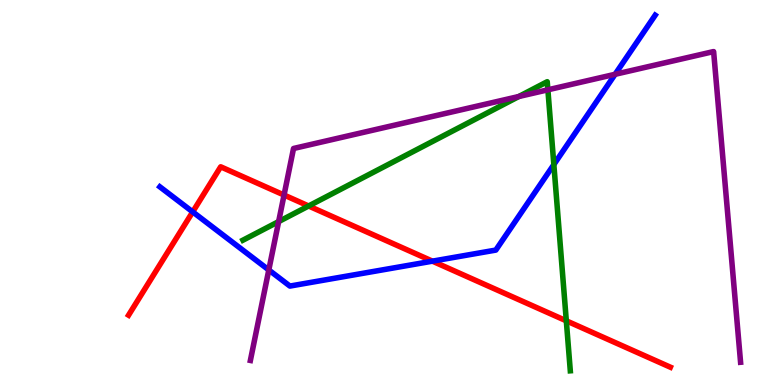[{'lines': ['blue', 'red'], 'intersections': [{'x': 2.49, 'y': 4.5}, {'x': 5.58, 'y': 3.22}]}, {'lines': ['green', 'red'], 'intersections': [{'x': 3.98, 'y': 4.65}, {'x': 7.31, 'y': 1.67}]}, {'lines': ['purple', 'red'], 'intersections': [{'x': 3.67, 'y': 4.93}]}, {'lines': ['blue', 'green'], 'intersections': [{'x': 7.15, 'y': 5.73}]}, {'lines': ['blue', 'purple'], 'intersections': [{'x': 3.47, 'y': 2.99}, {'x': 7.94, 'y': 8.07}]}, {'lines': ['green', 'purple'], 'intersections': [{'x': 3.6, 'y': 4.24}, {'x': 6.69, 'y': 7.49}, {'x': 7.07, 'y': 7.67}]}]